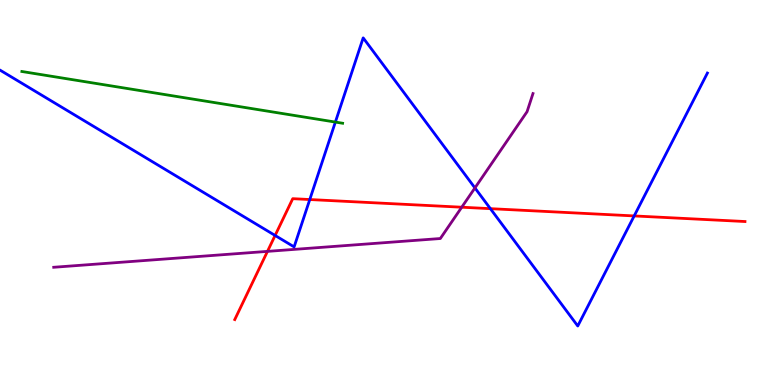[{'lines': ['blue', 'red'], 'intersections': [{'x': 3.55, 'y': 3.88}, {'x': 4.0, 'y': 4.82}, {'x': 6.33, 'y': 4.58}, {'x': 8.18, 'y': 4.39}]}, {'lines': ['green', 'red'], 'intersections': []}, {'lines': ['purple', 'red'], 'intersections': [{'x': 3.45, 'y': 3.47}, {'x': 5.96, 'y': 4.62}]}, {'lines': ['blue', 'green'], 'intersections': [{'x': 4.33, 'y': 6.83}]}, {'lines': ['blue', 'purple'], 'intersections': [{'x': 6.13, 'y': 5.12}]}, {'lines': ['green', 'purple'], 'intersections': []}]